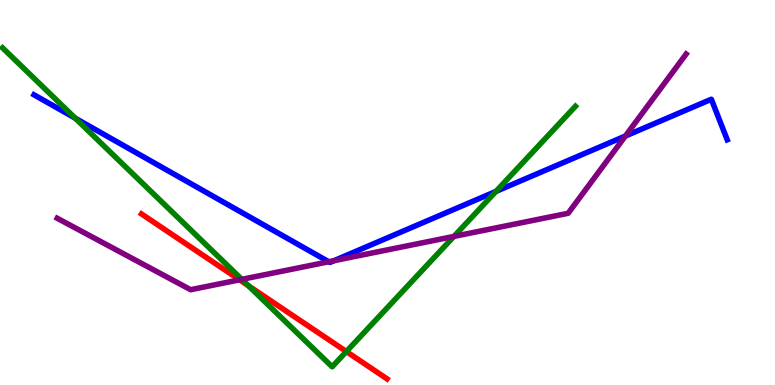[{'lines': ['blue', 'red'], 'intersections': []}, {'lines': ['green', 'red'], 'intersections': [{'x': 3.21, 'y': 2.58}, {'x': 4.47, 'y': 0.869}]}, {'lines': ['purple', 'red'], 'intersections': [{'x': 3.09, 'y': 2.73}]}, {'lines': ['blue', 'green'], 'intersections': [{'x': 0.971, 'y': 6.93}, {'x': 6.4, 'y': 5.03}]}, {'lines': ['blue', 'purple'], 'intersections': [{'x': 4.24, 'y': 3.2}, {'x': 4.31, 'y': 3.23}, {'x': 8.07, 'y': 6.47}]}, {'lines': ['green', 'purple'], 'intersections': [{'x': 3.12, 'y': 2.74}, {'x': 5.86, 'y': 3.86}]}]